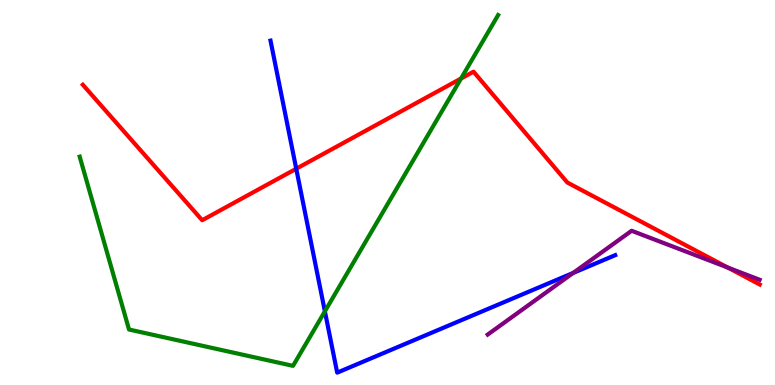[{'lines': ['blue', 'red'], 'intersections': [{'x': 3.82, 'y': 5.62}]}, {'lines': ['green', 'red'], 'intersections': [{'x': 5.95, 'y': 7.96}]}, {'lines': ['purple', 'red'], 'intersections': [{'x': 9.39, 'y': 3.05}]}, {'lines': ['blue', 'green'], 'intersections': [{'x': 4.19, 'y': 1.91}]}, {'lines': ['blue', 'purple'], 'intersections': [{'x': 7.4, 'y': 2.91}]}, {'lines': ['green', 'purple'], 'intersections': []}]